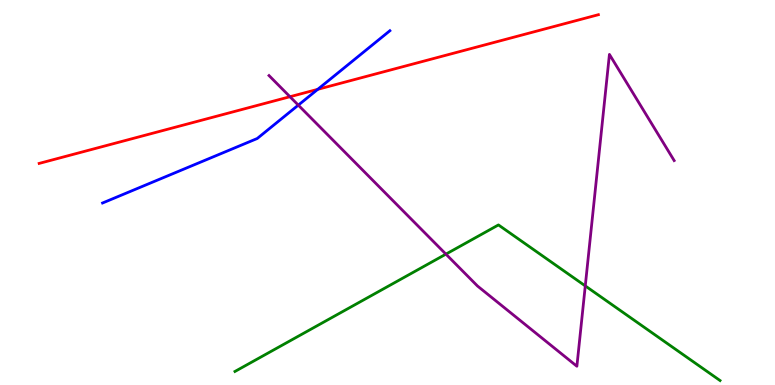[{'lines': ['blue', 'red'], 'intersections': [{'x': 4.1, 'y': 7.68}]}, {'lines': ['green', 'red'], 'intersections': []}, {'lines': ['purple', 'red'], 'intersections': [{'x': 3.74, 'y': 7.49}]}, {'lines': ['blue', 'green'], 'intersections': []}, {'lines': ['blue', 'purple'], 'intersections': [{'x': 3.85, 'y': 7.27}]}, {'lines': ['green', 'purple'], 'intersections': [{'x': 5.75, 'y': 3.4}, {'x': 7.55, 'y': 2.57}]}]